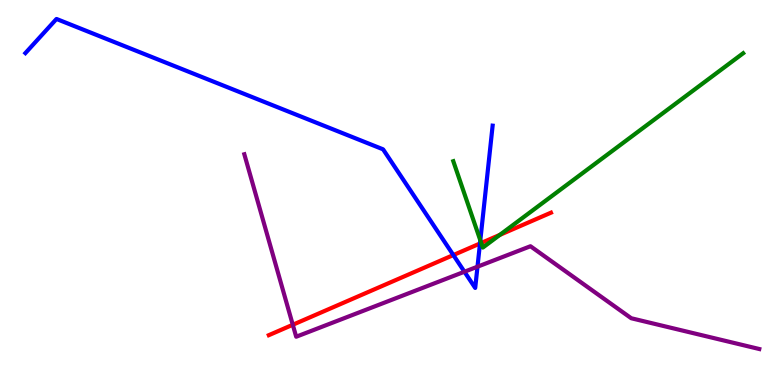[{'lines': ['blue', 'red'], 'intersections': [{'x': 5.85, 'y': 3.38}, {'x': 6.19, 'y': 3.68}]}, {'lines': ['green', 'red'], 'intersections': [{'x': 6.21, 'y': 3.69}, {'x': 6.45, 'y': 3.9}]}, {'lines': ['purple', 'red'], 'intersections': [{'x': 3.78, 'y': 1.56}]}, {'lines': ['blue', 'green'], 'intersections': [{'x': 6.2, 'y': 3.76}]}, {'lines': ['blue', 'purple'], 'intersections': [{'x': 5.99, 'y': 2.94}, {'x': 6.16, 'y': 3.07}]}, {'lines': ['green', 'purple'], 'intersections': []}]